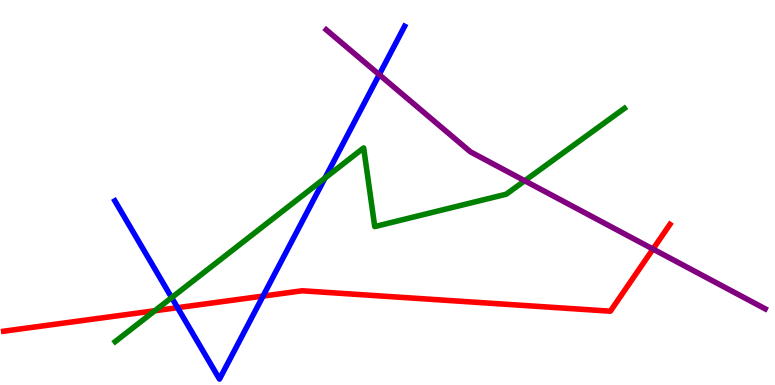[{'lines': ['blue', 'red'], 'intersections': [{'x': 2.29, 'y': 2.01}, {'x': 3.39, 'y': 2.31}]}, {'lines': ['green', 'red'], 'intersections': [{'x': 2.0, 'y': 1.93}]}, {'lines': ['purple', 'red'], 'intersections': [{'x': 8.43, 'y': 3.53}]}, {'lines': ['blue', 'green'], 'intersections': [{'x': 2.22, 'y': 2.27}, {'x': 4.19, 'y': 5.37}]}, {'lines': ['blue', 'purple'], 'intersections': [{'x': 4.89, 'y': 8.06}]}, {'lines': ['green', 'purple'], 'intersections': [{'x': 6.77, 'y': 5.3}]}]